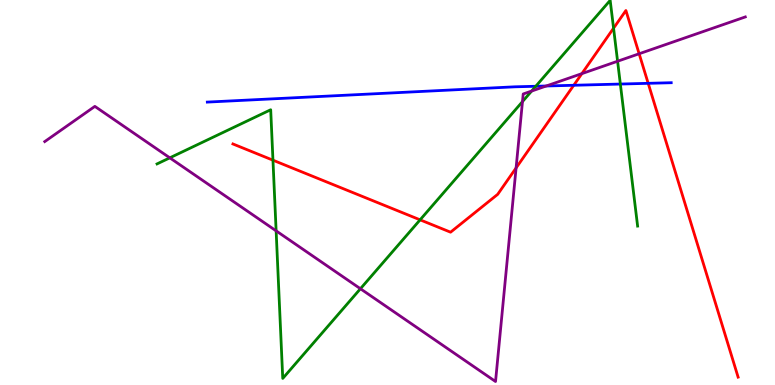[{'lines': ['blue', 'red'], 'intersections': [{'x': 7.4, 'y': 7.79}, {'x': 8.36, 'y': 7.84}]}, {'lines': ['green', 'red'], 'intersections': [{'x': 3.52, 'y': 5.84}, {'x': 5.42, 'y': 4.29}, {'x': 7.92, 'y': 9.27}]}, {'lines': ['purple', 'red'], 'intersections': [{'x': 6.66, 'y': 5.64}, {'x': 7.51, 'y': 8.09}, {'x': 8.25, 'y': 8.6}]}, {'lines': ['blue', 'green'], 'intersections': [{'x': 6.91, 'y': 7.76}, {'x': 8.0, 'y': 7.82}]}, {'lines': ['blue', 'purple'], 'intersections': [{'x': 7.05, 'y': 7.77}]}, {'lines': ['green', 'purple'], 'intersections': [{'x': 2.19, 'y': 5.9}, {'x': 3.56, 'y': 4.0}, {'x': 4.65, 'y': 2.5}, {'x': 6.74, 'y': 7.36}, {'x': 6.86, 'y': 7.63}, {'x': 7.97, 'y': 8.41}]}]